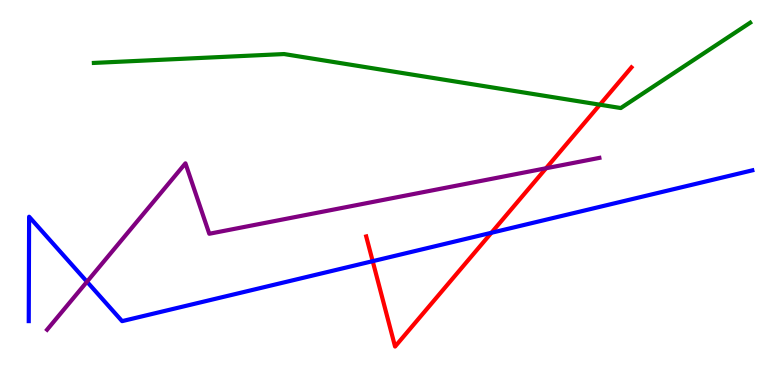[{'lines': ['blue', 'red'], 'intersections': [{'x': 4.81, 'y': 3.22}, {'x': 6.34, 'y': 3.95}]}, {'lines': ['green', 'red'], 'intersections': [{'x': 7.74, 'y': 7.28}]}, {'lines': ['purple', 'red'], 'intersections': [{'x': 7.05, 'y': 5.63}]}, {'lines': ['blue', 'green'], 'intersections': []}, {'lines': ['blue', 'purple'], 'intersections': [{'x': 1.12, 'y': 2.68}]}, {'lines': ['green', 'purple'], 'intersections': []}]